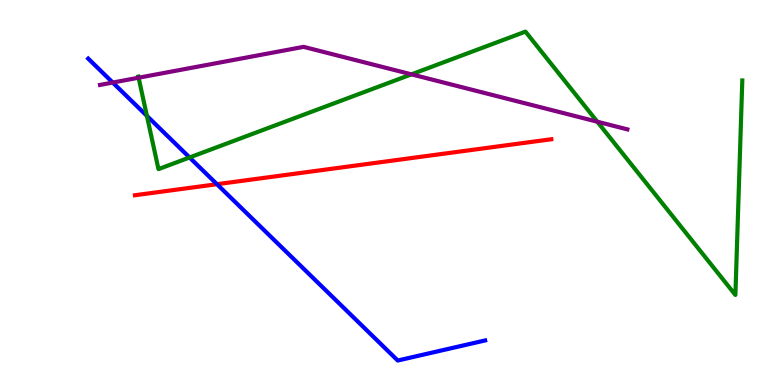[{'lines': ['blue', 'red'], 'intersections': [{'x': 2.8, 'y': 5.22}]}, {'lines': ['green', 'red'], 'intersections': []}, {'lines': ['purple', 'red'], 'intersections': []}, {'lines': ['blue', 'green'], 'intersections': [{'x': 1.9, 'y': 6.99}, {'x': 2.45, 'y': 5.91}]}, {'lines': ['blue', 'purple'], 'intersections': [{'x': 1.45, 'y': 7.86}]}, {'lines': ['green', 'purple'], 'intersections': [{'x': 1.79, 'y': 7.98}, {'x': 5.31, 'y': 8.07}, {'x': 7.71, 'y': 6.84}]}]